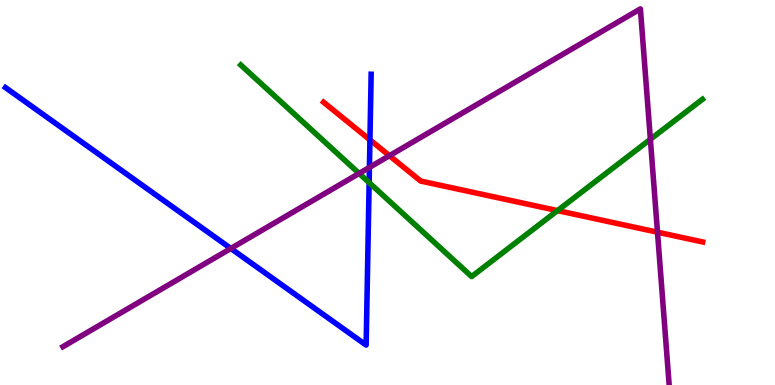[{'lines': ['blue', 'red'], 'intersections': [{'x': 4.77, 'y': 6.37}]}, {'lines': ['green', 'red'], 'intersections': [{'x': 7.19, 'y': 4.53}]}, {'lines': ['purple', 'red'], 'intersections': [{'x': 5.03, 'y': 5.96}, {'x': 8.48, 'y': 3.97}]}, {'lines': ['blue', 'green'], 'intersections': [{'x': 4.76, 'y': 5.26}]}, {'lines': ['blue', 'purple'], 'intersections': [{'x': 2.98, 'y': 3.55}, {'x': 4.77, 'y': 5.65}]}, {'lines': ['green', 'purple'], 'intersections': [{'x': 4.63, 'y': 5.5}, {'x': 8.39, 'y': 6.38}]}]